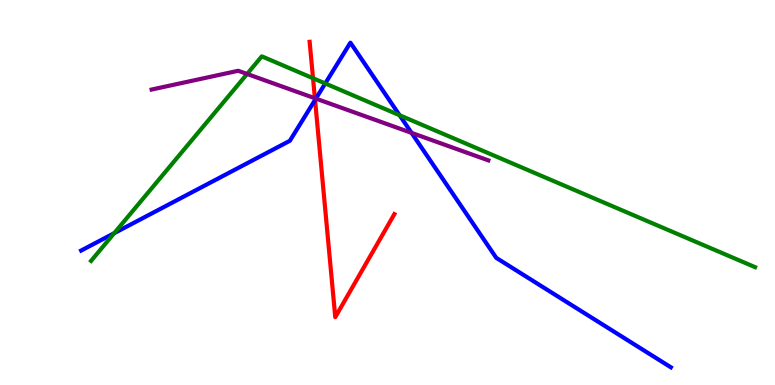[{'lines': ['blue', 'red'], 'intersections': [{'x': 4.07, 'y': 7.4}]}, {'lines': ['green', 'red'], 'intersections': [{'x': 4.04, 'y': 7.97}]}, {'lines': ['purple', 'red'], 'intersections': [{'x': 4.06, 'y': 7.45}]}, {'lines': ['blue', 'green'], 'intersections': [{'x': 1.47, 'y': 3.94}, {'x': 4.2, 'y': 7.83}, {'x': 5.16, 'y': 7.01}]}, {'lines': ['blue', 'purple'], 'intersections': [{'x': 4.08, 'y': 7.44}, {'x': 5.31, 'y': 6.55}]}, {'lines': ['green', 'purple'], 'intersections': [{'x': 3.19, 'y': 8.08}]}]